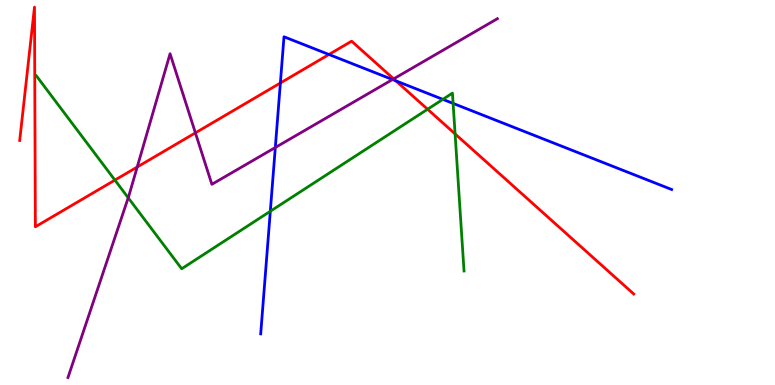[{'lines': ['blue', 'red'], 'intersections': [{'x': 3.62, 'y': 7.84}, {'x': 4.24, 'y': 8.58}, {'x': 5.11, 'y': 7.9}]}, {'lines': ['green', 'red'], 'intersections': [{'x': 1.48, 'y': 5.32}, {'x': 5.52, 'y': 7.16}, {'x': 5.87, 'y': 6.52}]}, {'lines': ['purple', 'red'], 'intersections': [{'x': 1.77, 'y': 5.66}, {'x': 2.52, 'y': 6.55}, {'x': 5.08, 'y': 7.95}]}, {'lines': ['blue', 'green'], 'intersections': [{'x': 3.49, 'y': 4.51}, {'x': 5.71, 'y': 7.42}, {'x': 5.85, 'y': 7.31}]}, {'lines': ['blue', 'purple'], 'intersections': [{'x': 3.55, 'y': 6.17}, {'x': 5.06, 'y': 7.93}]}, {'lines': ['green', 'purple'], 'intersections': [{'x': 1.65, 'y': 4.86}]}]